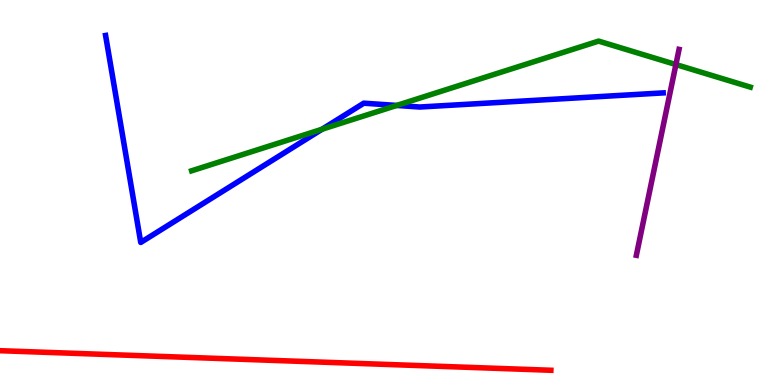[{'lines': ['blue', 'red'], 'intersections': []}, {'lines': ['green', 'red'], 'intersections': []}, {'lines': ['purple', 'red'], 'intersections': []}, {'lines': ['blue', 'green'], 'intersections': [{'x': 4.16, 'y': 6.64}, {'x': 5.12, 'y': 7.26}]}, {'lines': ['blue', 'purple'], 'intersections': []}, {'lines': ['green', 'purple'], 'intersections': [{'x': 8.72, 'y': 8.32}]}]